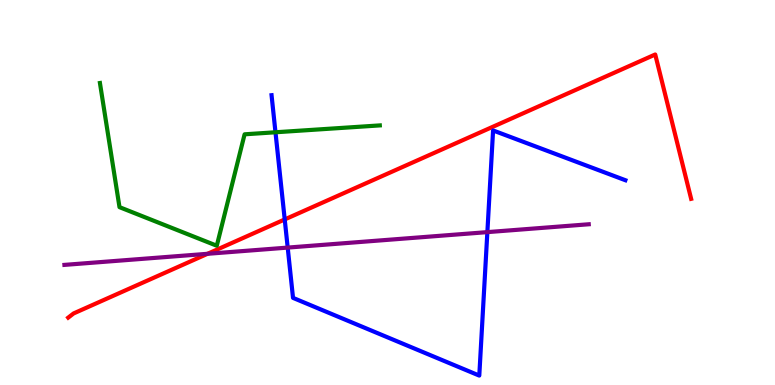[{'lines': ['blue', 'red'], 'intersections': [{'x': 3.67, 'y': 4.3}]}, {'lines': ['green', 'red'], 'intersections': []}, {'lines': ['purple', 'red'], 'intersections': [{'x': 2.68, 'y': 3.41}]}, {'lines': ['blue', 'green'], 'intersections': [{'x': 3.55, 'y': 6.56}]}, {'lines': ['blue', 'purple'], 'intersections': [{'x': 3.71, 'y': 3.57}, {'x': 6.29, 'y': 3.97}]}, {'lines': ['green', 'purple'], 'intersections': []}]